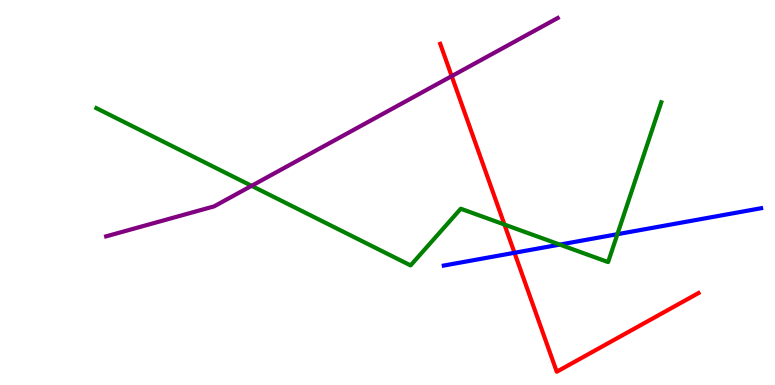[{'lines': ['blue', 'red'], 'intersections': [{'x': 6.64, 'y': 3.43}]}, {'lines': ['green', 'red'], 'intersections': [{'x': 6.51, 'y': 4.17}]}, {'lines': ['purple', 'red'], 'intersections': [{'x': 5.83, 'y': 8.02}]}, {'lines': ['blue', 'green'], 'intersections': [{'x': 7.22, 'y': 3.65}, {'x': 7.97, 'y': 3.92}]}, {'lines': ['blue', 'purple'], 'intersections': []}, {'lines': ['green', 'purple'], 'intersections': [{'x': 3.25, 'y': 5.17}]}]